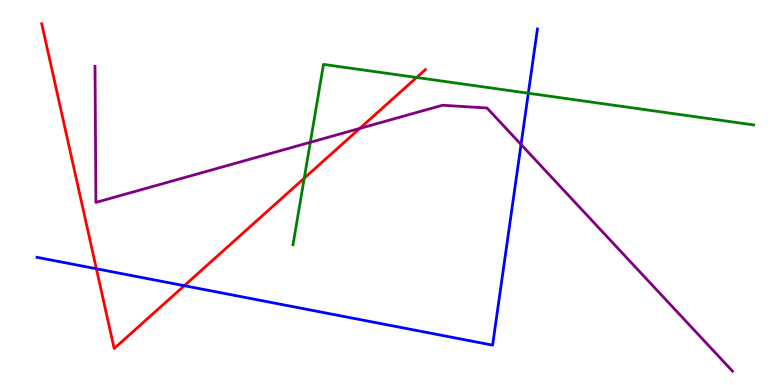[{'lines': ['blue', 'red'], 'intersections': [{'x': 1.24, 'y': 3.02}, {'x': 2.38, 'y': 2.58}]}, {'lines': ['green', 'red'], 'intersections': [{'x': 3.93, 'y': 5.37}, {'x': 5.38, 'y': 7.99}]}, {'lines': ['purple', 'red'], 'intersections': [{'x': 4.64, 'y': 6.66}]}, {'lines': ['blue', 'green'], 'intersections': [{'x': 6.82, 'y': 7.58}]}, {'lines': ['blue', 'purple'], 'intersections': [{'x': 6.72, 'y': 6.25}]}, {'lines': ['green', 'purple'], 'intersections': [{'x': 4.0, 'y': 6.3}]}]